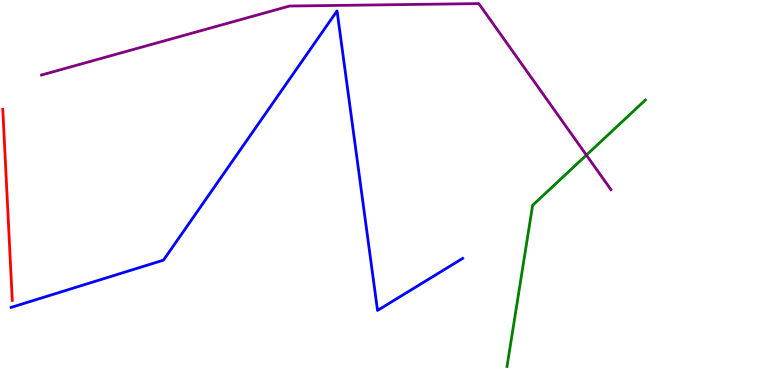[{'lines': ['blue', 'red'], 'intersections': []}, {'lines': ['green', 'red'], 'intersections': []}, {'lines': ['purple', 'red'], 'intersections': []}, {'lines': ['blue', 'green'], 'intersections': []}, {'lines': ['blue', 'purple'], 'intersections': []}, {'lines': ['green', 'purple'], 'intersections': [{'x': 7.57, 'y': 5.97}]}]